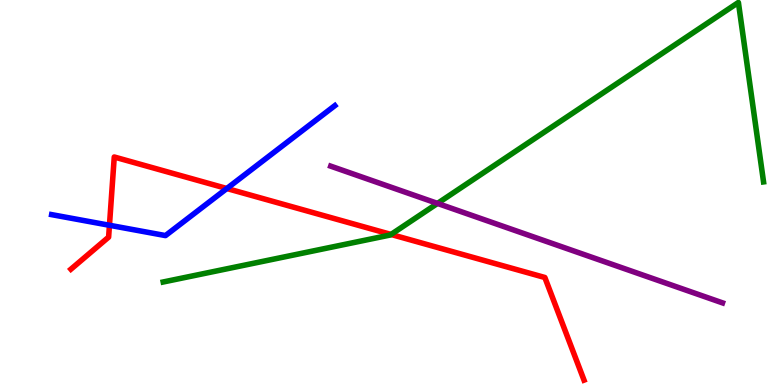[{'lines': ['blue', 'red'], 'intersections': [{'x': 1.41, 'y': 4.15}, {'x': 2.93, 'y': 5.1}]}, {'lines': ['green', 'red'], 'intersections': [{'x': 5.05, 'y': 3.91}]}, {'lines': ['purple', 'red'], 'intersections': []}, {'lines': ['blue', 'green'], 'intersections': []}, {'lines': ['blue', 'purple'], 'intersections': []}, {'lines': ['green', 'purple'], 'intersections': [{'x': 5.65, 'y': 4.72}]}]